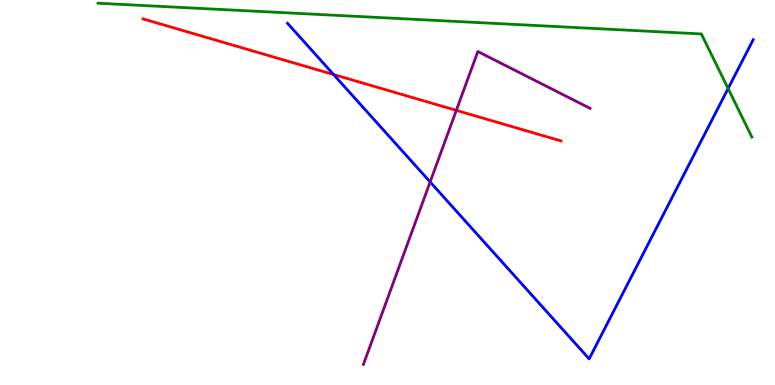[{'lines': ['blue', 'red'], 'intersections': [{'x': 4.3, 'y': 8.06}]}, {'lines': ['green', 'red'], 'intersections': []}, {'lines': ['purple', 'red'], 'intersections': [{'x': 5.89, 'y': 7.13}]}, {'lines': ['blue', 'green'], 'intersections': [{'x': 9.39, 'y': 7.7}]}, {'lines': ['blue', 'purple'], 'intersections': [{'x': 5.55, 'y': 5.27}]}, {'lines': ['green', 'purple'], 'intersections': []}]